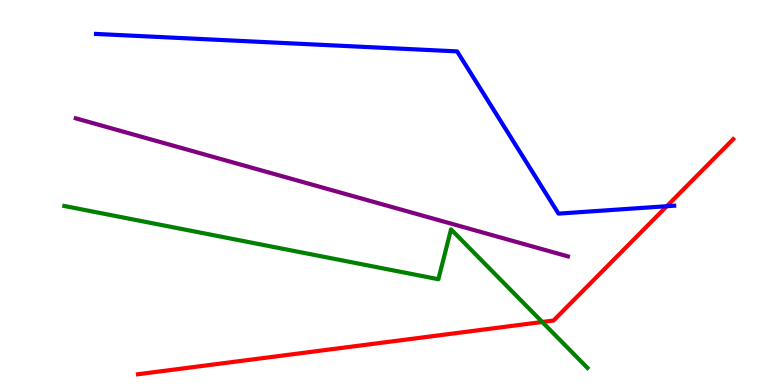[{'lines': ['blue', 'red'], 'intersections': [{'x': 8.6, 'y': 4.64}]}, {'lines': ['green', 'red'], 'intersections': [{'x': 7.0, 'y': 1.64}]}, {'lines': ['purple', 'red'], 'intersections': []}, {'lines': ['blue', 'green'], 'intersections': []}, {'lines': ['blue', 'purple'], 'intersections': []}, {'lines': ['green', 'purple'], 'intersections': []}]